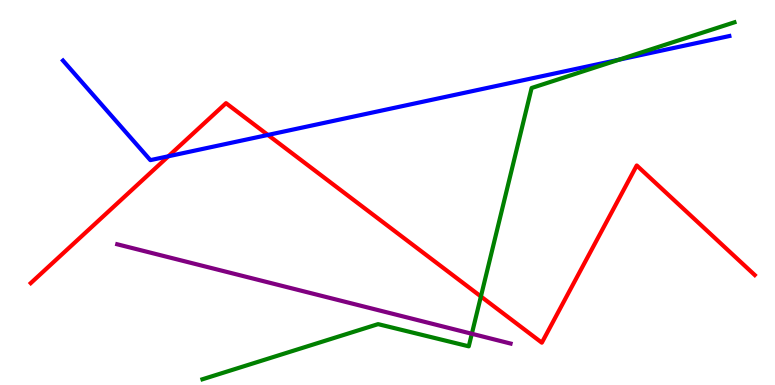[{'lines': ['blue', 'red'], 'intersections': [{'x': 2.17, 'y': 5.94}, {'x': 3.46, 'y': 6.5}]}, {'lines': ['green', 'red'], 'intersections': [{'x': 6.21, 'y': 2.3}]}, {'lines': ['purple', 'red'], 'intersections': []}, {'lines': ['blue', 'green'], 'intersections': [{'x': 7.99, 'y': 8.45}]}, {'lines': ['blue', 'purple'], 'intersections': []}, {'lines': ['green', 'purple'], 'intersections': [{'x': 6.09, 'y': 1.33}]}]